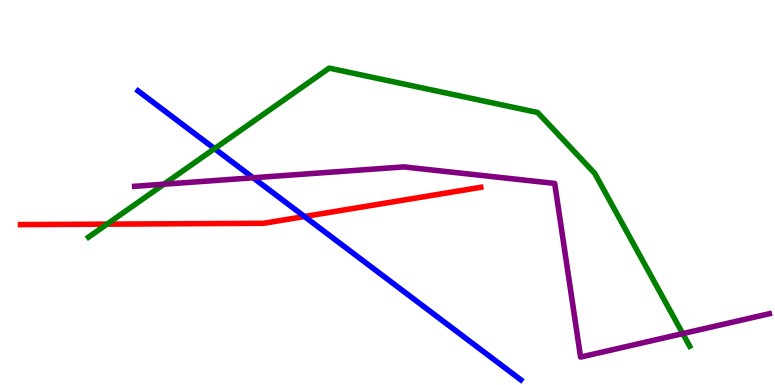[{'lines': ['blue', 'red'], 'intersections': [{'x': 3.93, 'y': 4.38}]}, {'lines': ['green', 'red'], 'intersections': [{'x': 1.38, 'y': 4.18}]}, {'lines': ['purple', 'red'], 'intersections': []}, {'lines': ['blue', 'green'], 'intersections': [{'x': 2.77, 'y': 6.14}]}, {'lines': ['blue', 'purple'], 'intersections': [{'x': 3.27, 'y': 5.38}]}, {'lines': ['green', 'purple'], 'intersections': [{'x': 2.11, 'y': 5.22}, {'x': 8.81, 'y': 1.33}]}]